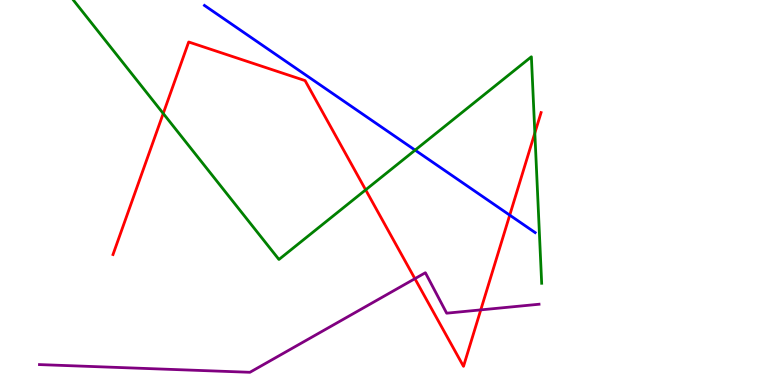[{'lines': ['blue', 'red'], 'intersections': [{'x': 6.58, 'y': 4.41}]}, {'lines': ['green', 'red'], 'intersections': [{'x': 2.11, 'y': 7.05}, {'x': 4.72, 'y': 5.07}, {'x': 6.9, 'y': 6.55}]}, {'lines': ['purple', 'red'], 'intersections': [{'x': 5.35, 'y': 2.76}, {'x': 6.2, 'y': 1.95}]}, {'lines': ['blue', 'green'], 'intersections': [{'x': 5.36, 'y': 6.1}]}, {'lines': ['blue', 'purple'], 'intersections': []}, {'lines': ['green', 'purple'], 'intersections': []}]